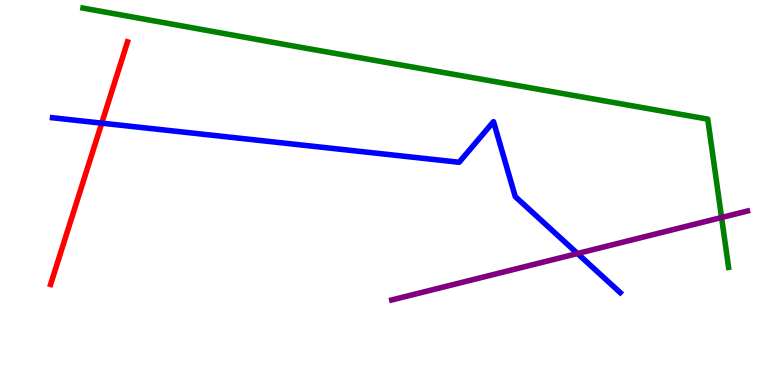[{'lines': ['blue', 'red'], 'intersections': [{'x': 1.31, 'y': 6.8}]}, {'lines': ['green', 'red'], 'intersections': []}, {'lines': ['purple', 'red'], 'intersections': []}, {'lines': ['blue', 'green'], 'intersections': []}, {'lines': ['blue', 'purple'], 'intersections': [{'x': 7.45, 'y': 3.42}]}, {'lines': ['green', 'purple'], 'intersections': [{'x': 9.31, 'y': 4.35}]}]